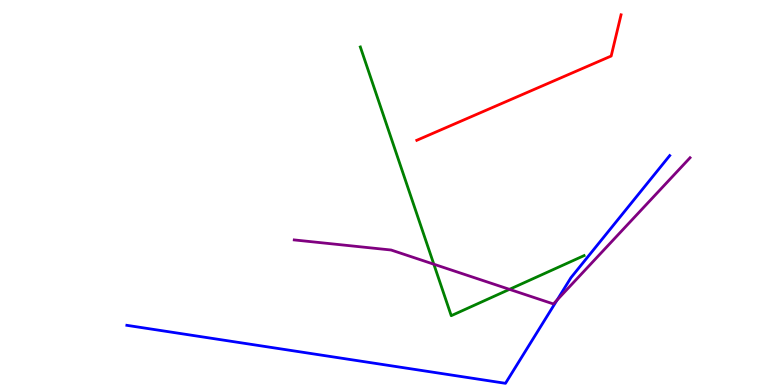[{'lines': ['blue', 'red'], 'intersections': []}, {'lines': ['green', 'red'], 'intersections': []}, {'lines': ['purple', 'red'], 'intersections': []}, {'lines': ['blue', 'green'], 'intersections': []}, {'lines': ['blue', 'purple'], 'intersections': [{'x': 7.19, 'y': 2.21}]}, {'lines': ['green', 'purple'], 'intersections': [{'x': 5.6, 'y': 3.14}, {'x': 6.57, 'y': 2.48}]}]